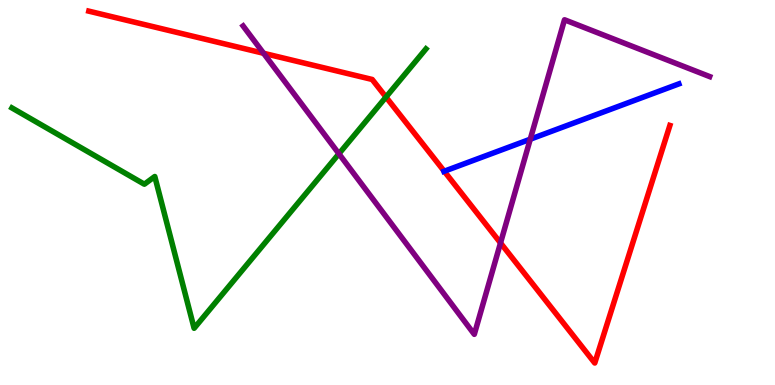[{'lines': ['blue', 'red'], 'intersections': [{'x': 5.73, 'y': 5.55}]}, {'lines': ['green', 'red'], 'intersections': [{'x': 4.98, 'y': 7.48}]}, {'lines': ['purple', 'red'], 'intersections': [{'x': 3.4, 'y': 8.62}, {'x': 6.46, 'y': 3.69}]}, {'lines': ['blue', 'green'], 'intersections': []}, {'lines': ['blue', 'purple'], 'intersections': [{'x': 6.84, 'y': 6.38}]}, {'lines': ['green', 'purple'], 'intersections': [{'x': 4.37, 'y': 6.01}]}]